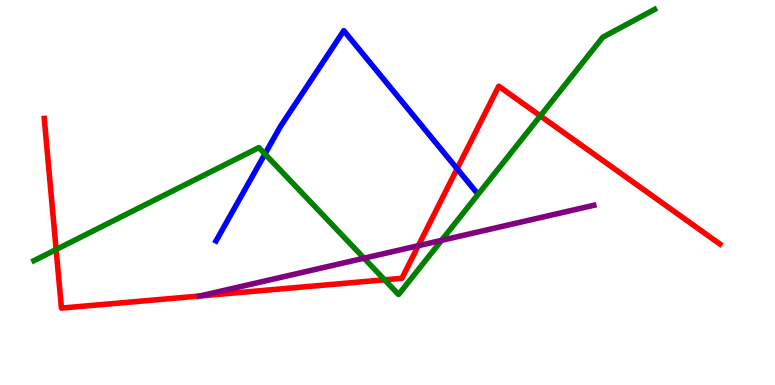[{'lines': ['blue', 'red'], 'intersections': [{'x': 5.9, 'y': 5.62}]}, {'lines': ['green', 'red'], 'intersections': [{'x': 0.724, 'y': 3.52}, {'x': 4.96, 'y': 2.73}, {'x': 6.97, 'y': 6.99}]}, {'lines': ['purple', 'red'], 'intersections': [{'x': 2.58, 'y': 2.31}, {'x': 5.4, 'y': 3.62}]}, {'lines': ['blue', 'green'], 'intersections': [{'x': 3.42, 'y': 6.0}]}, {'lines': ['blue', 'purple'], 'intersections': []}, {'lines': ['green', 'purple'], 'intersections': [{'x': 4.7, 'y': 3.29}, {'x': 5.7, 'y': 3.76}]}]